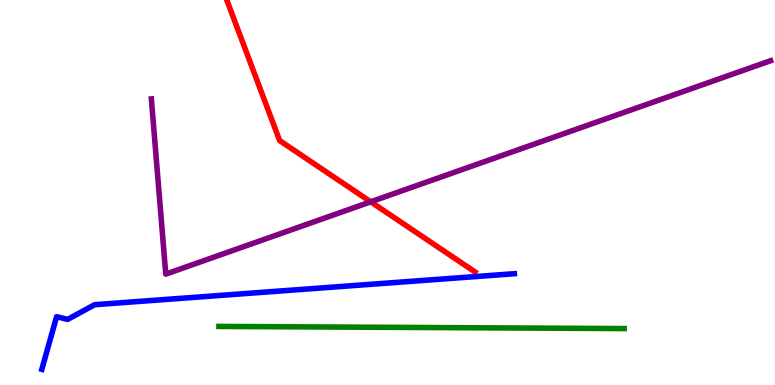[{'lines': ['blue', 'red'], 'intersections': []}, {'lines': ['green', 'red'], 'intersections': []}, {'lines': ['purple', 'red'], 'intersections': [{'x': 4.78, 'y': 4.76}]}, {'lines': ['blue', 'green'], 'intersections': []}, {'lines': ['blue', 'purple'], 'intersections': []}, {'lines': ['green', 'purple'], 'intersections': []}]